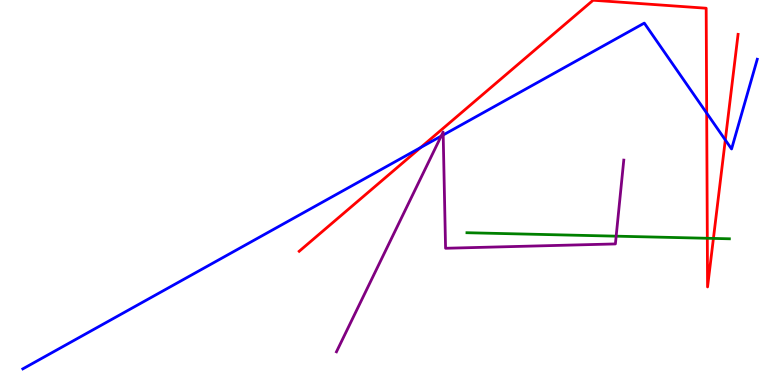[{'lines': ['blue', 'red'], 'intersections': [{'x': 5.43, 'y': 6.17}, {'x': 9.12, 'y': 7.06}, {'x': 9.36, 'y': 6.36}]}, {'lines': ['green', 'red'], 'intersections': [{'x': 9.13, 'y': 3.81}, {'x': 9.21, 'y': 3.81}]}, {'lines': ['purple', 'red'], 'intersections': []}, {'lines': ['blue', 'green'], 'intersections': []}, {'lines': ['blue', 'purple'], 'intersections': [{'x': 5.69, 'y': 6.46}, {'x': 5.72, 'y': 6.49}]}, {'lines': ['green', 'purple'], 'intersections': [{'x': 7.95, 'y': 3.87}]}]